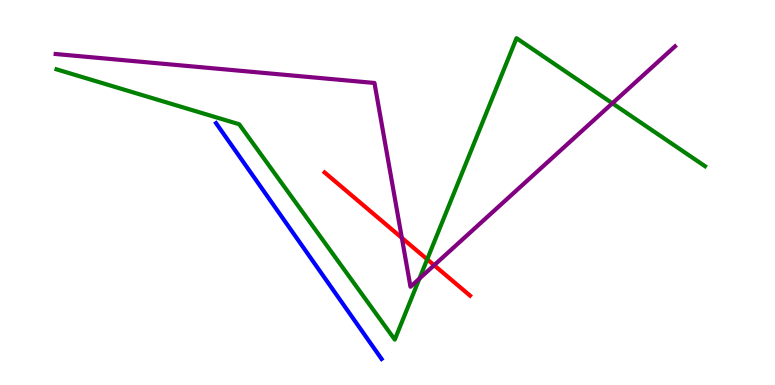[{'lines': ['blue', 'red'], 'intersections': []}, {'lines': ['green', 'red'], 'intersections': [{'x': 5.51, 'y': 3.26}]}, {'lines': ['purple', 'red'], 'intersections': [{'x': 5.18, 'y': 3.82}, {'x': 5.6, 'y': 3.11}]}, {'lines': ['blue', 'green'], 'intersections': []}, {'lines': ['blue', 'purple'], 'intersections': []}, {'lines': ['green', 'purple'], 'intersections': [{'x': 5.41, 'y': 2.76}, {'x': 7.9, 'y': 7.32}]}]